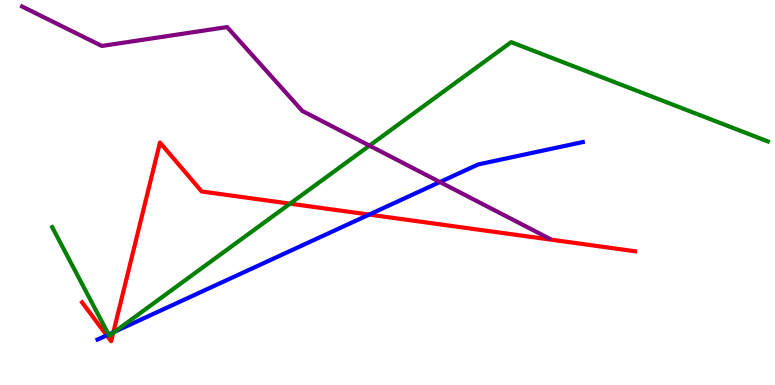[{'lines': ['blue', 'red'], 'intersections': [{'x': 1.38, 'y': 1.29}, {'x': 1.46, 'y': 1.37}, {'x': 4.76, 'y': 4.43}]}, {'lines': ['green', 'red'], 'intersections': [{'x': 1.46, 'y': 1.36}, {'x': 3.74, 'y': 4.71}]}, {'lines': ['purple', 'red'], 'intersections': []}, {'lines': ['blue', 'green'], 'intersections': [{'x': 1.4, 'y': 1.31}, {'x': 1.48, 'y': 1.39}]}, {'lines': ['blue', 'purple'], 'intersections': [{'x': 5.68, 'y': 5.27}]}, {'lines': ['green', 'purple'], 'intersections': [{'x': 4.77, 'y': 6.22}]}]